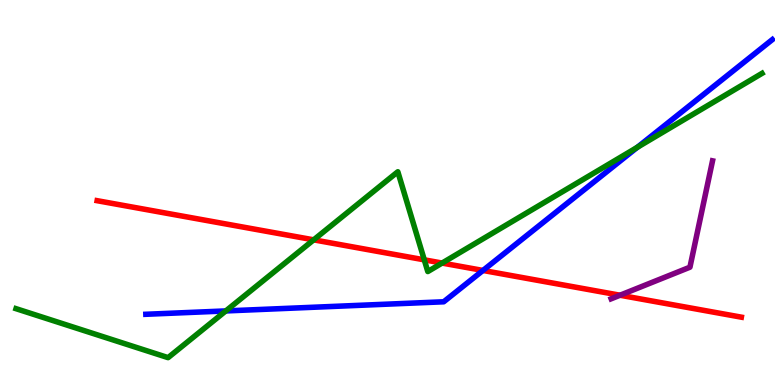[{'lines': ['blue', 'red'], 'intersections': [{'x': 6.23, 'y': 2.98}]}, {'lines': ['green', 'red'], 'intersections': [{'x': 4.05, 'y': 3.77}, {'x': 5.47, 'y': 3.25}, {'x': 5.7, 'y': 3.17}]}, {'lines': ['purple', 'red'], 'intersections': [{'x': 8.0, 'y': 2.33}]}, {'lines': ['blue', 'green'], 'intersections': [{'x': 2.91, 'y': 1.92}, {'x': 8.22, 'y': 6.17}]}, {'lines': ['blue', 'purple'], 'intersections': []}, {'lines': ['green', 'purple'], 'intersections': []}]